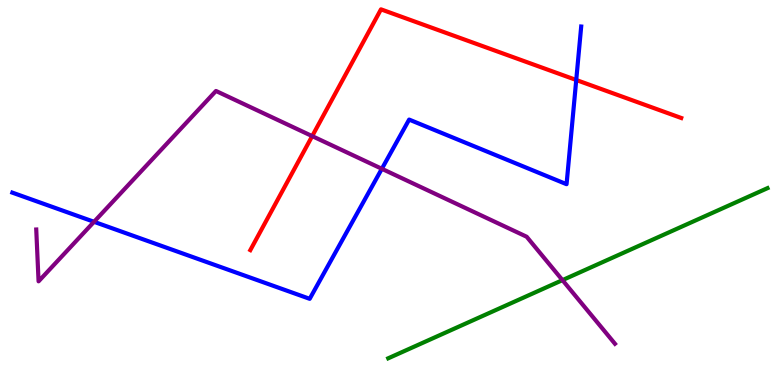[{'lines': ['blue', 'red'], 'intersections': [{'x': 7.44, 'y': 7.92}]}, {'lines': ['green', 'red'], 'intersections': []}, {'lines': ['purple', 'red'], 'intersections': [{'x': 4.03, 'y': 6.46}]}, {'lines': ['blue', 'green'], 'intersections': []}, {'lines': ['blue', 'purple'], 'intersections': [{'x': 1.21, 'y': 4.24}, {'x': 4.93, 'y': 5.62}]}, {'lines': ['green', 'purple'], 'intersections': [{'x': 7.26, 'y': 2.72}]}]